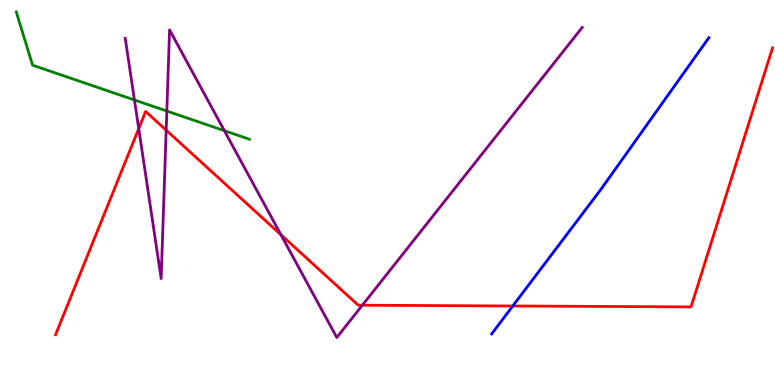[{'lines': ['blue', 'red'], 'intersections': [{'x': 6.62, 'y': 2.05}]}, {'lines': ['green', 'red'], 'intersections': []}, {'lines': ['purple', 'red'], 'intersections': [{'x': 1.79, 'y': 6.66}, {'x': 2.14, 'y': 6.62}, {'x': 3.63, 'y': 3.9}, {'x': 4.68, 'y': 2.07}]}, {'lines': ['blue', 'green'], 'intersections': []}, {'lines': ['blue', 'purple'], 'intersections': []}, {'lines': ['green', 'purple'], 'intersections': [{'x': 1.73, 'y': 7.4}, {'x': 2.15, 'y': 7.12}, {'x': 2.9, 'y': 6.61}]}]